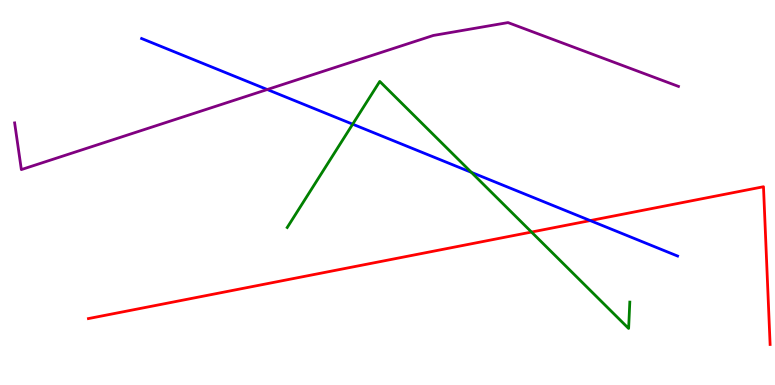[{'lines': ['blue', 'red'], 'intersections': [{'x': 7.62, 'y': 4.27}]}, {'lines': ['green', 'red'], 'intersections': [{'x': 6.86, 'y': 3.97}]}, {'lines': ['purple', 'red'], 'intersections': []}, {'lines': ['blue', 'green'], 'intersections': [{'x': 4.55, 'y': 6.77}, {'x': 6.08, 'y': 5.52}]}, {'lines': ['blue', 'purple'], 'intersections': [{'x': 3.45, 'y': 7.67}]}, {'lines': ['green', 'purple'], 'intersections': []}]